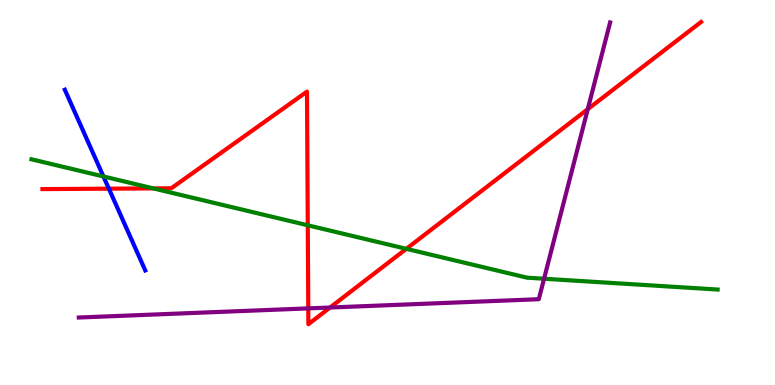[{'lines': ['blue', 'red'], 'intersections': [{'x': 1.4, 'y': 5.1}]}, {'lines': ['green', 'red'], 'intersections': [{'x': 1.98, 'y': 5.11}, {'x': 3.97, 'y': 4.15}, {'x': 5.24, 'y': 3.54}]}, {'lines': ['purple', 'red'], 'intersections': [{'x': 3.98, 'y': 1.99}, {'x': 4.26, 'y': 2.01}, {'x': 7.58, 'y': 7.16}]}, {'lines': ['blue', 'green'], 'intersections': [{'x': 1.33, 'y': 5.42}]}, {'lines': ['blue', 'purple'], 'intersections': []}, {'lines': ['green', 'purple'], 'intersections': [{'x': 7.02, 'y': 2.76}]}]